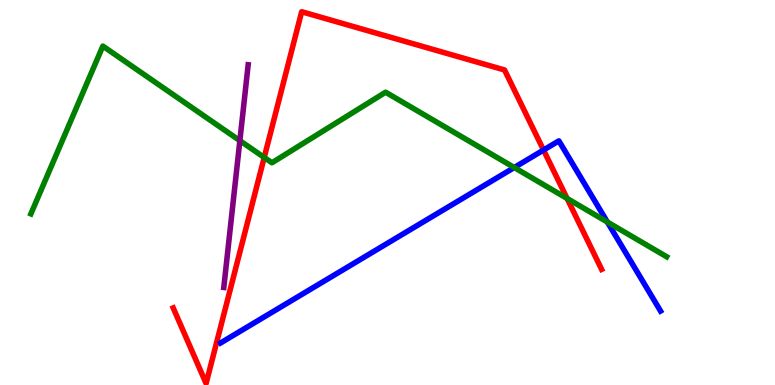[{'lines': ['blue', 'red'], 'intersections': [{'x': 7.01, 'y': 6.1}]}, {'lines': ['green', 'red'], 'intersections': [{'x': 3.41, 'y': 5.91}, {'x': 7.32, 'y': 4.85}]}, {'lines': ['purple', 'red'], 'intersections': []}, {'lines': ['blue', 'green'], 'intersections': [{'x': 6.64, 'y': 5.65}, {'x': 7.84, 'y': 4.23}]}, {'lines': ['blue', 'purple'], 'intersections': []}, {'lines': ['green', 'purple'], 'intersections': [{'x': 3.1, 'y': 6.35}]}]